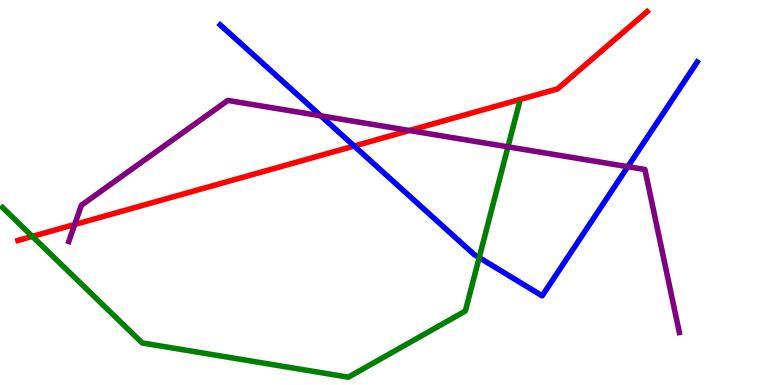[{'lines': ['blue', 'red'], 'intersections': [{'x': 4.57, 'y': 6.21}]}, {'lines': ['green', 'red'], 'intersections': [{'x': 0.417, 'y': 3.86}]}, {'lines': ['purple', 'red'], 'intersections': [{'x': 0.964, 'y': 4.17}, {'x': 5.28, 'y': 6.61}]}, {'lines': ['blue', 'green'], 'intersections': [{'x': 6.18, 'y': 3.31}]}, {'lines': ['blue', 'purple'], 'intersections': [{'x': 4.14, 'y': 6.99}, {'x': 8.1, 'y': 5.67}]}, {'lines': ['green', 'purple'], 'intersections': [{'x': 6.55, 'y': 6.19}]}]